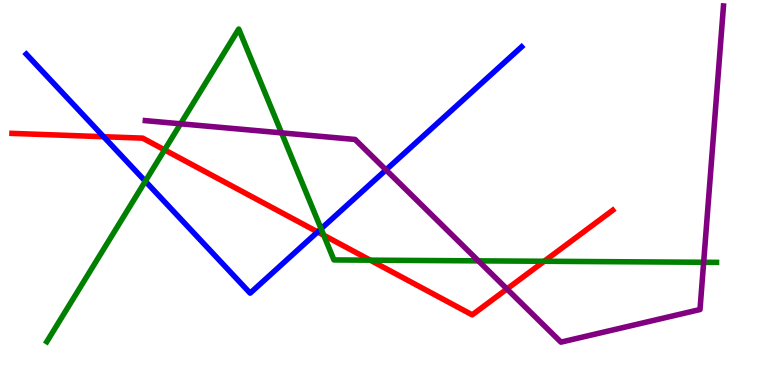[{'lines': ['blue', 'red'], 'intersections': [{'x': 1.34, 'y': 6.45}, {'x': 4.1, 'y': 3.98}]}, {'lines': ['green', 'red'], 'intersections': [{'x': 2.12, 'y': 6.11}, {'x': 4.18, 'y': 3.89}, {'x': 4.78, 'y': 3.24}, {'x': 7.02, 'y': 3.21}]}, {'lines': ['purple', 'red'], 'intersections': [{'x': 6.54, 'y': 2.49}]}, {'lines': ['blue', 'green'], 'intersections': [{'x': 1.88, 'y': 5.29}, {'x': 4.14, 'y': 4.06}]}, {'lines': ['blue', 'purple'], 'intersections': [{'x': 4.98, 'y': 5.59}]}, {'lines': ['green', 'purple'], 'intersections': [{'x': 2.33, 'y': 6.78}, {'x': 3.63, 'y': 6.55}, {'x': 6.17, 'y': 3.22}, {'x': 9.08, 'y': 3.19}]}]